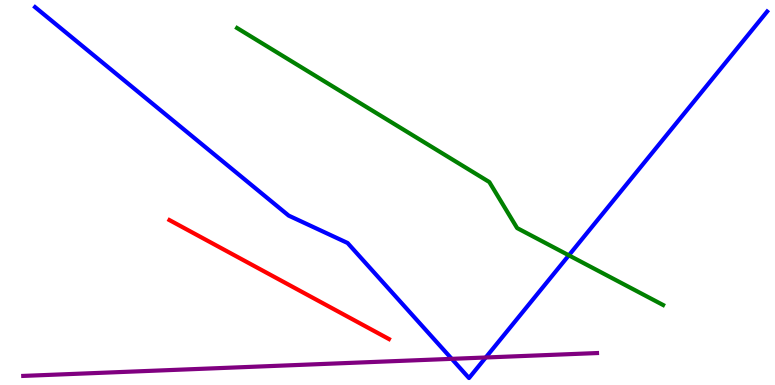[{'lines': ['blue', 'red'], 'intersections': []}, {'lines': ['green', 'red'], 'intersections': []}, {'lines': ['purple', 'red'], 'intersections': []}, {'lines': ['blue', 'green'], 'intersections': [{'x': 7.34, 'y': 3.37}]}, {'lines': ['blue', 'purple'], 'intersections': [{'x': 5.83, 'y': 0.679}, {'x': 6.27, 'y': 0.715}]}, {'lines': ['green', 'purple'], 'intersections': []}]